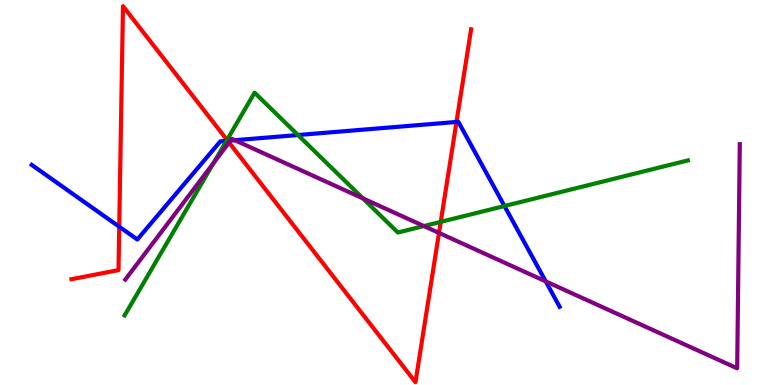[{'lines': ['blue', 'red'], 'intersections': [{'x': 1.54, 'y': 4.11}, {'x': 2.94, 'y': 6.34}, {'x': 5.89, 'y': 6.83}]}, {'lines': ['green', 'red'], 'intersections': [{'x': 2.93, 'y': 6.37}, {'x': 5.69, 'y': 4.24}]}, {'lines': ['purple', 'red'], 'intersections': [{'x': 2.96, 'y': 6.3}, {'x': 5.66, 'y': 3.95}]}, {'lines': ['blue', 'green'], 'intersections': [{'x': 2.92, 'y': 6.34}, {'x': 3.84, 'y': 6.49}, {'x': 6.51, 'y': 4.65}]}, {'lines': ['blue', 'purple'], 'intersections': [{'x': 2.97, 'y': 6.35}, {'x': 3.03, 'y': 6.36}, {'x': 7.04, 'y': 2.69}]}, {'lines': ['green', 'purple'], 'intersections': [{'x': 2.76, 'y': 5.77}, {'x': 4.68, 'y': 4.85}, {'x': 5.47, 'y': 4.13}]}]